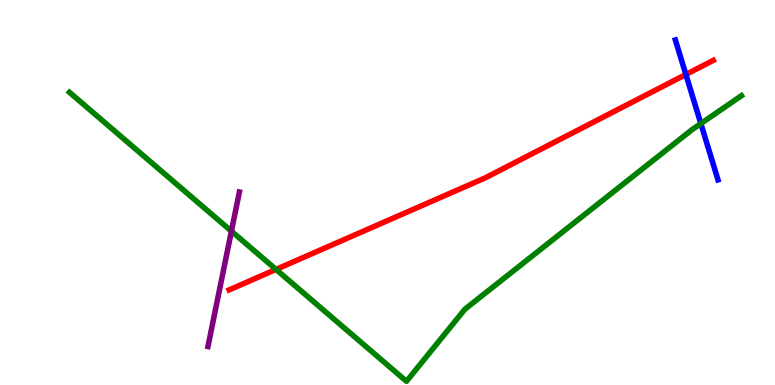[{'lines': ['blue', 'red'], 'intersections': [{'x': 8.85, 'y': 8.07}]}, {'lines': ['green', 'red'], 'intersections': [{'x': 3.56, 'y': 3.0}]}, {'lines': ['purple', 'red'], 'intersections': []}, {'lines': ['blue', 'green'], 'intersections': [{'x': 9.04, 'y': 6.79}]}, {'lines': ['blue', 'purple'], 'intersections': []}, {'lines': ['green', 'purple'], 'intersections': [{'x': 2.99, 'y': 4.0}]}]